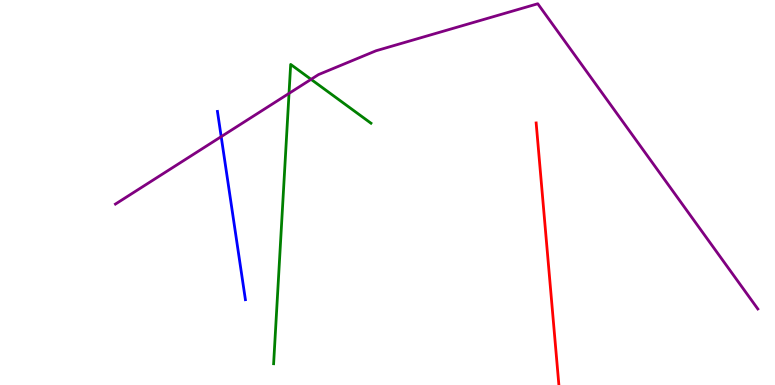[{'lines': ['blue', 'red'], 'intersections': []}, {'lines': ['green', 'red'], 'intersections': []}, {'lines': ['purple', 'red'], 'intersections': []}, {'lines': ['blue', 'green'], 'intersections': []}, {'lines': ['blue', 'purple'], 'intersections': [{'x': 2.85, 'y': 6.45}]}, {'lines': ['green', 'purple'], 'intersections': [{'x': 3.73, 'y': 7.57}, {'x': 4.01, 'y': 7.94}]}]